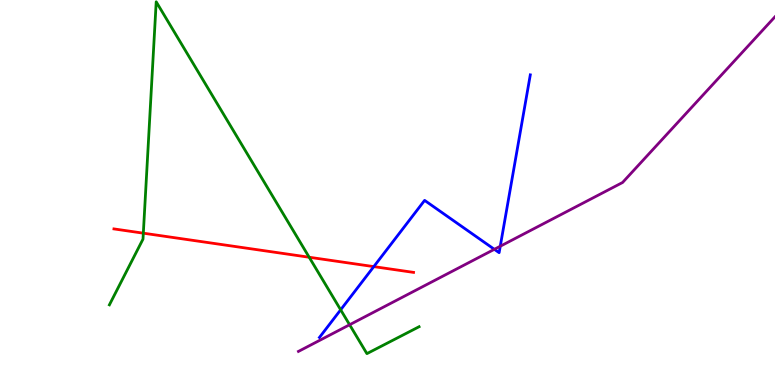[{'lines': ['blue', 'red'], 'intersections': [{'x': 4.82, 'y': 3.07}]}, {'lines': ['green', 'red'], 'intersections': [{'x': 1.85, 'y': 3.94}, {'x': 3.99, 'y': 3.32}]}, {'lines': ['purple', 'red'], 'intersections': []}, {'lines': ['blue', 'green'], 'intersections': [{'x': 4.4, 'y': 1.95}]}, {'lines': ['blue', 'purple'], 'intersections': [{'x': 6.38, 'y': 3.52}, {'x': 6.46, 'y': 3.6}]}, {'lines': ['green', 'purple'], 'intersections': [{'x': 4.51, 'y': 1.56}]}]